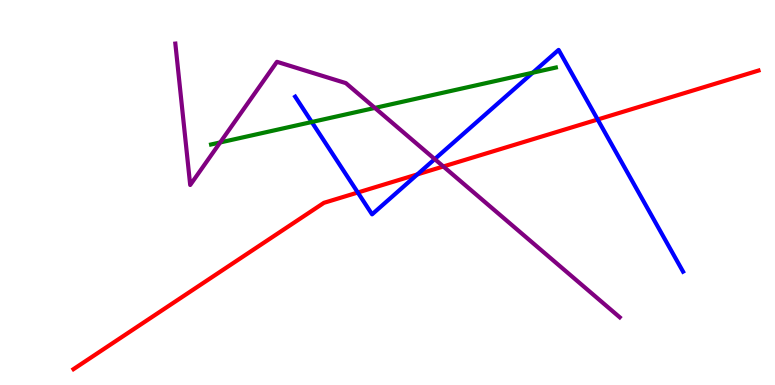[{'lines': ['blue', 'red'], 'intersections': [{'x': 4.62, 'y': 5.0}, {'x': 5.39, 'y': 5.47}, {'x': 7.71, 'y': 6.9}]}, {'lines': ['green', 'red'], 'intersections': []}, {'lines': ['purple', 'red'], 'intersections': [{'x': 5.72, 'y': 5.68}]}, {'lines': ['blue', 'green'], 'intersections': [{'x': 4.02, 'y': 6.83}, {'x': 6.87, 'y': 8.11}]}, {'lines': ['blue', 'purple'], 'intersections': [{'x': 5.61, 'y': 5.87}]}, {'lines': ['green', 'purple'], 'intersections': [{'x': 2.84, 'y': 6.3}, {'x': 4.84, 'y': 7.2}]}]